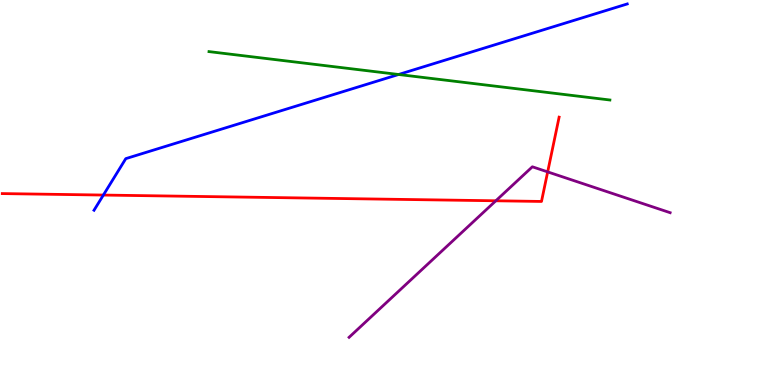[{'lines': ['blue', 'red'], 'intersections': [{'x': 1.33, 'y': 4.93}]}, {'lines': ['green', 'red'], 'intersections': []}, {'lines': ['purple', 'red'], 'intersections': [{'x': 6.4, 'y': 4.78}, {'x': 7.07, 'y': 5.54}]}, {'lines': ['blue', 'green'], 'intersections': [{'x': 5.14, 'y': 8.07}]}, {'lines': ['blue', 'purple'], 'intersections': []}, {'lines': ['green', 'purple'], 'intersections': []}]